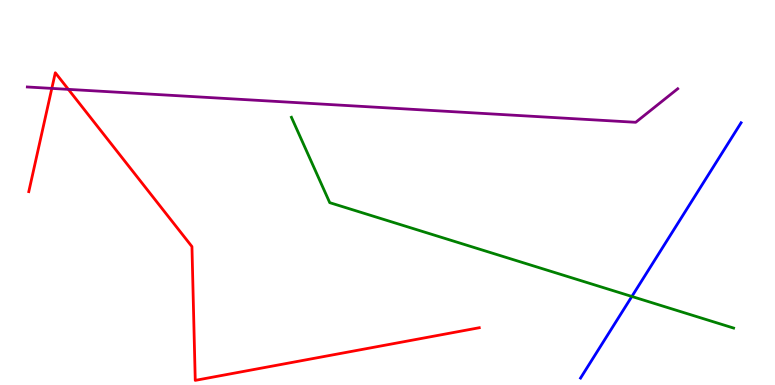[{'lines': ['blue', 'red'], 'intersections': []}, {'lines': ['green', 'red'], 'intersections': []}, {'lines': ['purple', 'red'], 'intersections': [{'x': 0.669, 'y': 7.7}, {'x': 0.882, 'y': 7.68}]}, {'lines': ['blue', 'green'], 'intersections': [{'x': 8.15, 'y': 2.3}]}, {'lines': ['blue', 'purple'], 'intersections': []}, {'lines': ['green', 'purple'], 'intersections': []}]